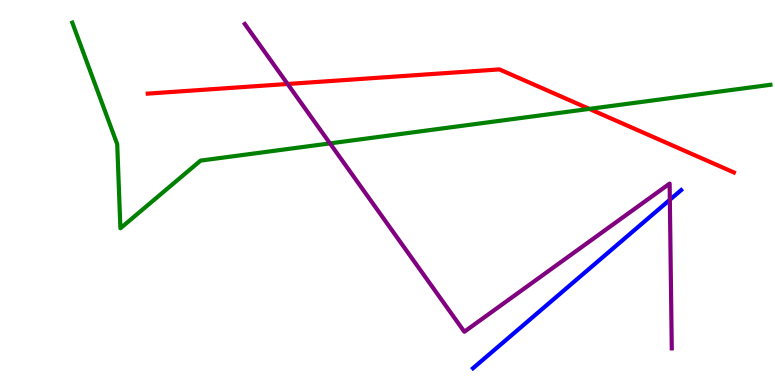[{'lines': ['blue', 'red'], 'intersections': []}, {'lines': ['green', 'red'], 'intersections': [{'x': 7.6, 'y': 7.17}]}, {'lines': ['purple', 'red'], 'intersections': [{'x': 3.71, 'y': 7.82}]}, {'lines': ['blue', 'green'], 'intersections': []}, {'lines': ['blue', 'purple'], 'intersections': [{'x': 8.64, 'y': 4.81}]}, {'lines': ['green', 'purple'], 'intersections': [{'x': 4.26, 'y': 6.28}]}]